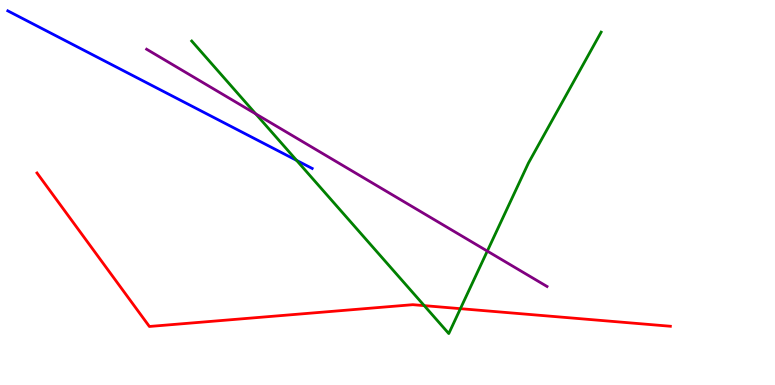[{'lines': ['blue', 'red'], 'intersections': []}, {'lines': ['green', 'red'], 'intersections': [{'x': 5.47, 'y': 2.06}, {'x': 5.94, 'y': 1.98}]}, {'lines': ['purple', 'red'], 'intersections': []}, {'lines': ['blue', 'green'], 'intersections': [{'x': 3.83, 'y': 5.83}]}, {'lines': ['blue', 'purple'], 'intersections': []}, {'lines': ['green', 'purple'], 'intersections': [{'x': 3.3, 'y': 7.04}, {'x': 6.29, 'y': 3.48}]}]